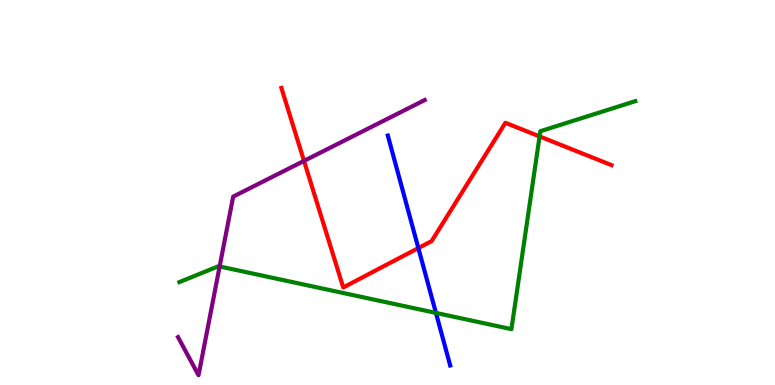[{'lines': ['blue', 'red'], 'intersections': [{'x': 5.4, 'y': 3.56}]}, {'lines': ['green', 'red'], 'intersections': [{'x': 6.96, 'y': 6.46}]}, {'lines': ['purple', 'red'], 'intersections': [{'x': 3.92, 'y': 5.82}]}, {'lines': ['blue', 'green'], 'intersections': [{'x': 5.63, 'y': 1.87}]}, {'lines': ['blue', 'purple'], 'intersections': []}, {'lines': ['green', 'purple'], 'intersections': [{'x': 2.83, 'y': 3.08}]}]